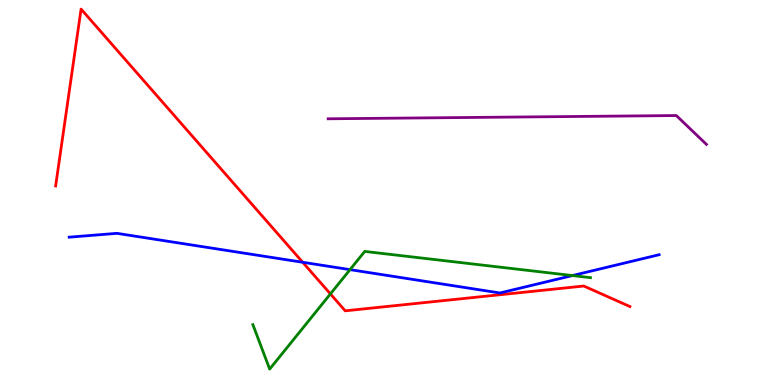[{'lines': ['blue', 'red'], 'intersections': [{'x': 3.91, 'y': 3.19}]}, {'lines': ['green', 'red'], 'intersections': [{'x': 4.26, 'y': 2.37}]}, {'lines': ['purple', 'red'], 'intersections': []}, {'lines': ['blue', 'green'], 'intersections': [{'x': 4.52, 'y': 3.0}, {'x': 7.39, 'y': 2.84}]}, {'lines': ['blue', 'purple'], 'intersections': []}, {'lines': ['green', 'purple'], 'intersections': []}]